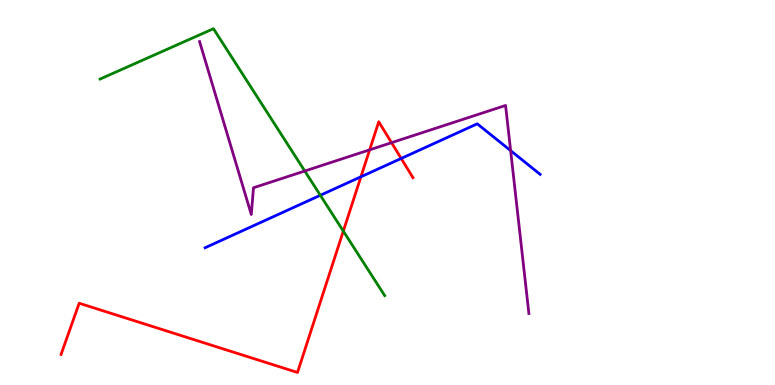[{'lines': ['blue', 'red'], 'intersections': [{'x': 4.66, 'y': 5.41}, {'x': 5.18, 'y': 5.88}]}, {'lines': ['green', 'red'], 'intersections': [{'x': 4.43, 'y': 4.0}]}, {'lines': ['purple', 'red'], 'intersections': [{'x': 4.77, 'y': 6.11}, {'x': 5.05, 'y': 6.29}]}, {'lines': ['blue', 'green'], 'intersections': [{'x': 4.13, 'y': 4.93}]}, {'lines': ['blue', 'purple'], 'intersections': [{'x': 6.59, 'y': 6.09}]}, {'lines': ['green', 'purple'], 'intersections': [{'x': 3.93, 'y': 5.56}]}]